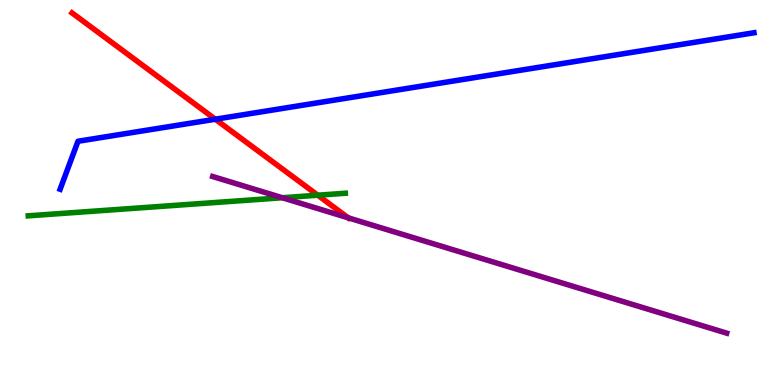[{'lines': ['blue', 'red'], 'intersections': [{'x': 2.78, 'y': 6.9}]}, {'lines': ['green', 'red'], 'intersections': [{'x': 4.1, 'y': 4.93}]}, {'lines': ['purple', 'red'], 'intersections': [{'x': 4.49, 'y': 4.34}]}, {'lines': ['blue', 'green'], 'intersections': []}, {'lines': ['blue', 'purple'], 'intersections': []}, {'lines': ['green', 'purple'], 'intersections': [{'x': 3.64, 'y': 4.86}]}]